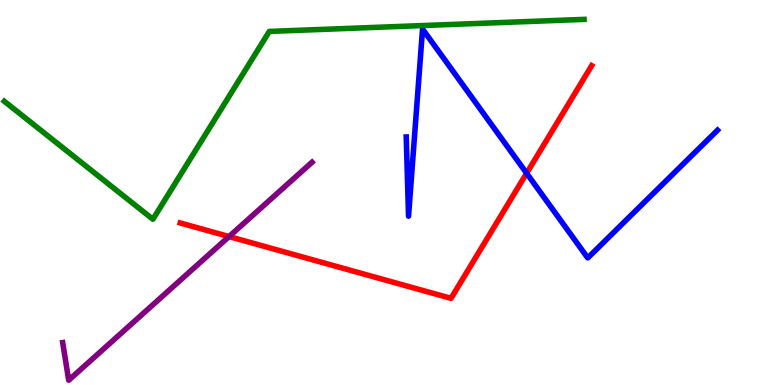[{'lines': ['blue', 'red'], 'intersections': [{'x': 6.8, 'y': 5.5}]}, {'lines': ['green', 'red'], 'intersections': []}, {'lines': ['purple', 'red'], 'intersections': [{'x': 2.96, 'y': 3.86}]}, {'lines': ['blue', 'green'], 'intersections': []}, {'lines': ['blue', 'purple'], 'intersections': []}, {'lines': ['green', 'purple'], 'intersections': []}]